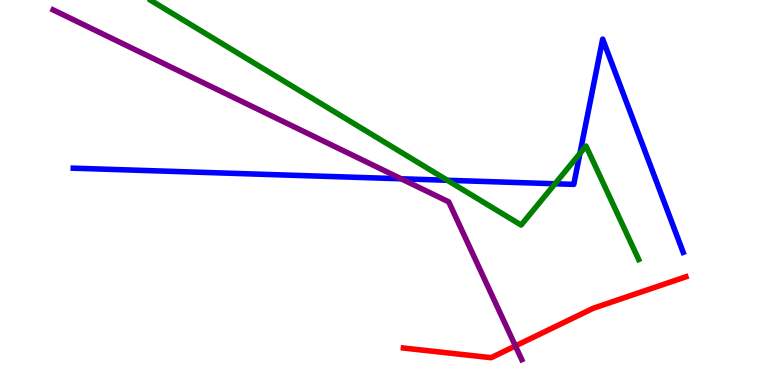[{'lines': ['blue', 'red'], 'intersections': []}, {'lines': ['green', 'red'], 'intersections': []}, {'lines': ['purple', 'red'], 'intersections': [{'x': 6.65, 'y': 1.01}]}, {'lines': ['blue', 'green'], 'intersections': [{'x': 5.77, 'y': 5.32}, {'x': 7.16, 'y': 5.23}, {'x': 7.48, 'y': 6.01}]}, {'lines': ['blue', 'purple'], 'intersections': [{'x': 5.18, 'y': 5.36}]}, {'lines': ['green', 'purple'], 'intersections': []}]